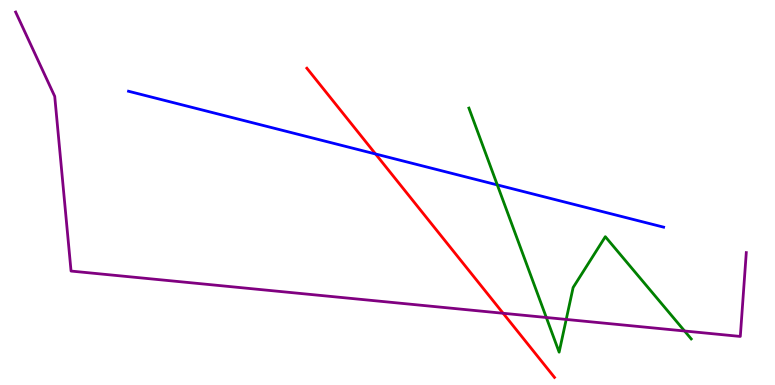[{'lines': ['blue', 'red'], 'intersections': [{'x': 4.85, 'y': 6.0}]}, {'lines': ['green', 'red'], 'intersections': []}, {'lines': ['purple', 'red'], 'intersections': [{'x': 6.49, 'y': 1.86}]}, {'lines': ['blue', 'green'], 'intersections': [{'x': 6.42, 'y': 5.2}]}, {'lines': ['blue', 'purple'], 'intersections': []}, {'lines': ['green', 'purple'], 'intersections': [{'x': 7.05, 'y': 1.75}, {'x': 7.31, 'y': 1.7}, {'x': 8.83, 'y': 1.4}]}]